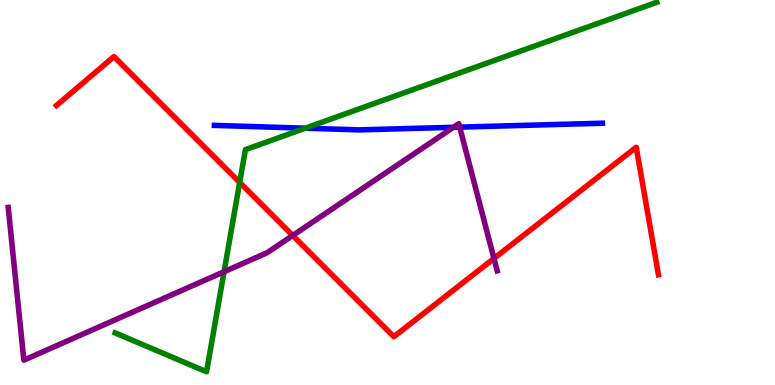[{'lines': ['blue', 'red'], 'intersections': []}, {'lines': ['green', 'red'], 'intersections': [{'x': 3.09, 'y': 5.26}]}, {'lines': ['purple', 'red'], 'intersections': [{'x': 3.78, 'y': 3.88}, {'x': 6.37, 'y': 3.29}]}, {'lines': ['blue', 'green'], 'intersections': [{'x': 3.94, 'y': 6.67}]}, {'lines': ['blue', 'purple'], 'intersections': [{'x': 5.85, 'y': 6.69}, {'x': 5.93, 'y': 6.7}]}, {'lines': ['green', 'purple'], 'intersections': [{'x': 2.89, 'y': 2.94}]}]